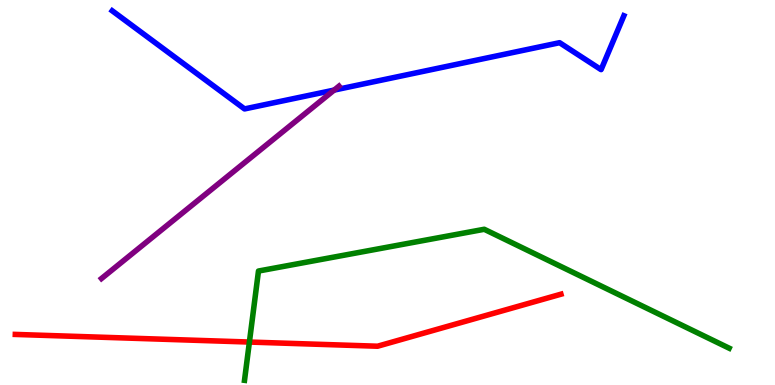[{'lines': ['blue', 'red'], 'intersections': []}, {'lines': ['green', 'red'], 'intersections': [{'x': 3.22, 'y': 1.12}]}, {'lines': ['purple', 'red'], 'intersections': []}, {'lines': ['blue', 'green'], 'intersections': []}, {'lines': ['blue', 'purple'], 'intersections': [{'x': 4.31, 'y': 7.66}]}, {'lines': ['green', 'purple'], 'intersections': []}]